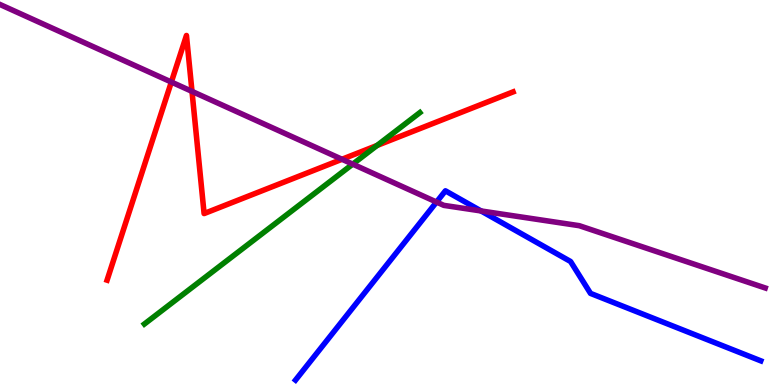[{'lines': ['blue', 'red'], 'intersections': []}, {'lines': ['green', 'red'], 'intersections': [{'x': 4.87, 'y': 6.22}]}, {'lines': ['purple', 'red'], 'intersections': [{'x': 2.21, 'y': 7.87}, {'x': 2.48, 'y': 7.63}, {'x': 4.41, 'y': 5.86}]}, {'lines': ['blue', 'green'], 'intersections': []}, {'lines': ['blue', 'purple'], 'intersections': [{'x': 5.63, 'y': 4.75}, {'x': 6.21, 'y': 4.52}]}, {'lines': ['green', 'purple'], 'intersections': [{'x': 4.55, 'y': 5.74}]}]